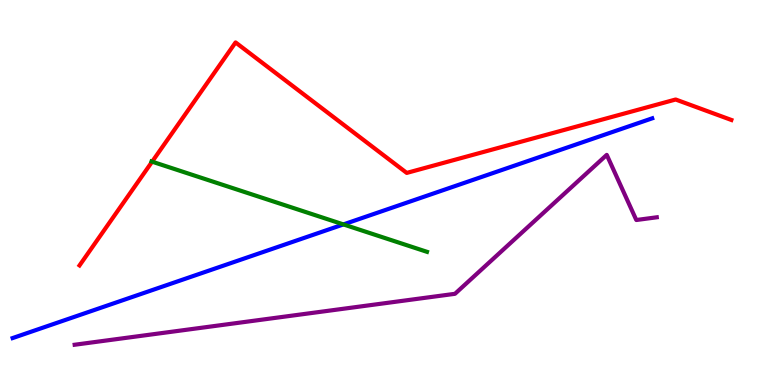[{'lines': ['blue', 'red'], 'intersections': []}, {'lines': ['green', 'red'], 'intersections': [{'x': 1.96, 'y': 5.8}]}, {'lines': ['purple', 'red'], 'intersections': []}, {'lines': ['blue', 'green'], 'intersections': [{'x': 4.43, 'y': 4.17}]}, {'lines': ['blue', 'purple'], 'intersections': []}, {'lines': ['green', 'purple'], 'intersections': []}]